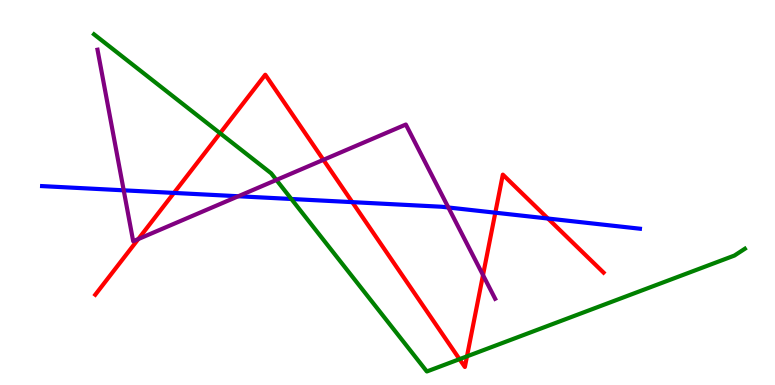[{'lines': ['blue', 'red'], 'intersections': [{'x': 2.24, 'y': 4.99}, {'x': 4.55, 'y': 4.75}, {'x': 6.39, 'y': 4.48}, {'x': 7.07, 'y': 4.32}]}, {'lines': ['green', 'red'], 'intersections': [{'x': 2.84, 'y': 6.54}, {'x': 5.93, 'y': 0.671}, {'x': 6.03, 'y': 0.744}]}, {'lines': ['purple', 'red'], 'intersections': [{'x': 1.78, 'y': 3.79}, {'x': 4.17, 'y': 5.85}, {'x': 6.23, 'y': 2.86}]}, {'lines': ['blue', 'green'], 'intersections': [{'x': 3.76, 'y': 4.83}]}, {'lines': ['blue', 'purple'], 'intersections': [{'x': 1.6, 'y': 5.06}, {'x': 3.08, 'y': 4.9}, {'x': 5.79, 'y': 4.61}]}, {'lines': ['green', 'purple'], 'intersections': [{'x': 3.57, 'y': 5.33}]}]